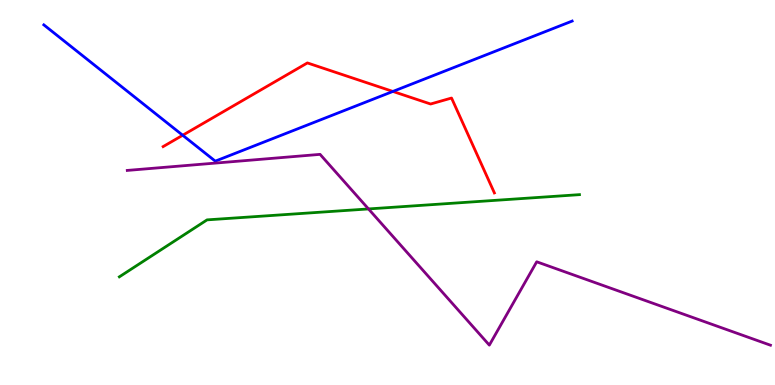[{'lines': ['blue', 'red'], 'intersections': [{'x': 2.36, 'y': 6.49}, {'x': 5.07, 'y': 7.62}]}, {'lines': ['green', 'red'], 'intersections': []}, {'lines': ['purple', 'red'], 'intersections': []}, {'lines': ['blue', 'green'], 'intersections': []}, {'lines': ['blue', 'purple'], 'intersections': []}, {'lines': ['green', 'purple'], 'intersections': [{'x': 4.75, 'y': 4.57}]}]